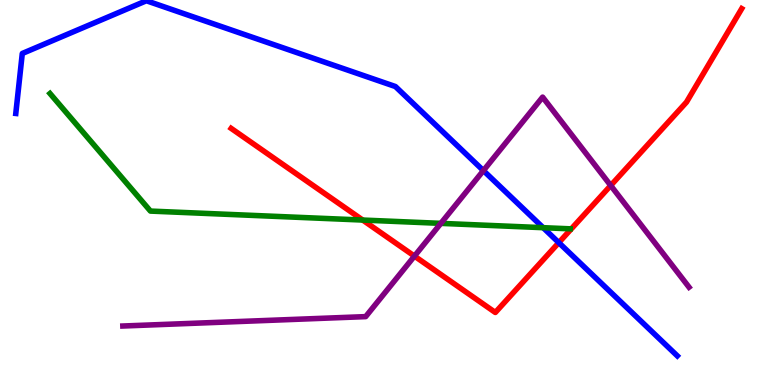[{'lines': ['blue', 'red'], 'intersections': [{'x': 7.21, 'y': 3.7}]}, {'lines': ['green', 'red'], 'intersections': [{'x': 4.68, 'y': 4.28}]}, {'lines': ['purple', 'red'], 'intersections': [{'x': 5.35, 'y': 3.35}, {'x': 7.88, 'y': 5.18}]}, {'lines': ['blue', 'green'], 'intersections': [{'x': 7.01, 'y': 4.09}]}, {'lines': ['blue', 'purple'], 'intersections': [{'x': 6.24, 'y': 5.57}]}, {'lines': ['green', 'purple'], 'intersections': [{'x': 5.69, 'y': 4.2}]}]